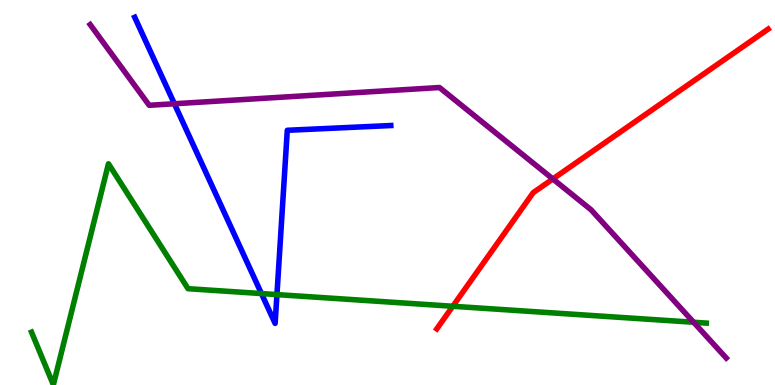[{'lines': ['blue', 'red'], 'intersections': []}, {'lines': ['green', 'red'], 'intersections': [{'x': 5.84, 'y': 2.04}]}, {'lines': ['purple', 'red'], 'intersections': [{'x': 7.13, 'y': 5.35}]}, {'lines': ['blue', 'green'], 'intersections': [{'x': 3.37, 'y': 2.37}, {'x': 3.57, 'y': 2.35}]}, {'lines': ['blue', 'purple'], 'intersections': [{'x': 2.25, 'y': 7.31}]}, {'lines': ['green', 'purple'], 'intersections': [{'x': 8.95, 'y': 1.63}]}]